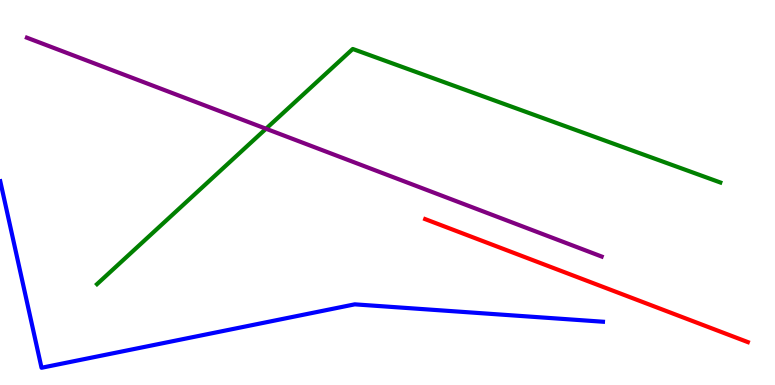[{'lines': ['blue', 'red'], 'intersections': []}, {'lines': ['green', 'red'], 'intersections': []}, {'lines': ['purple', 'red'], 'intersections': []}, {'lines': ['blue', 'green'], 'intersections': []}, {'lines': ['blue', 'purple'], 'intersections': []}, {'lines': ['green', 'purple'], 'intersections': [{'x': 3.43, 'y': 6.66}]}]